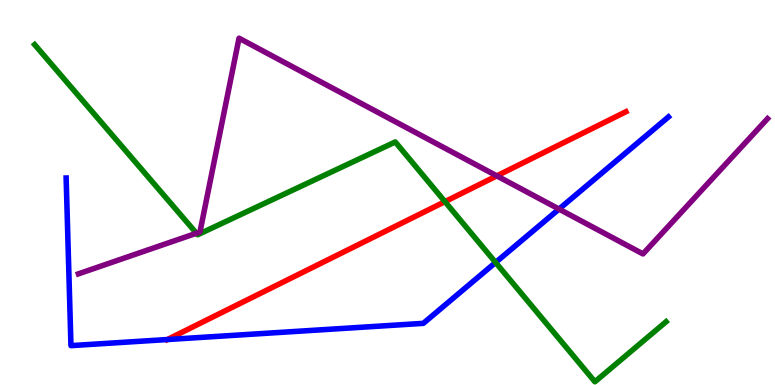[{'lines': ['blue', 'red'], 'intersections': [{'x': 2.16, 'y': 1.18}]}, {'lines': ['green', 'red'], 'intersections': [{'x': 5.74, 'y': 4.76}]}, {'lines': ['purple', 'red'], 'intersections': [{'x': 6.41, 'y': 5.43}]}, {'lines': ['blue', 'green'], 'intersections': [{'x': 6.39, 'y': 3.18}]}, {'lines': ['blue', 'purple'], 'intersections': [{'x': 7.21, 'y': 4.57}]}, {'lines': ['green', 'purple'], 'intersections': [{'x': 2.53, 'y': 3.94}]}]